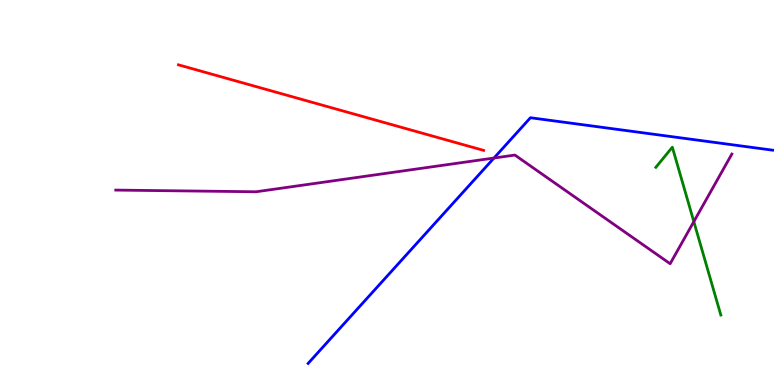[{'lines': ['blue', 'red'], 'intersections': []}, {'lines': ['green', 'red'], 'intersections': []}, {'lines': ['purple', 'red'], 'intersections': []}, {'lines': ['blue', 'green'], 'intersections': []}, {'lines': ['blue', 'purple'], 'intersections': [{'x': 6.37, 'y': 5.9}]}, {'lines': ['green', 'purple'], 'intersections': [{'x': 8.95, 'y': 4.24}]}]